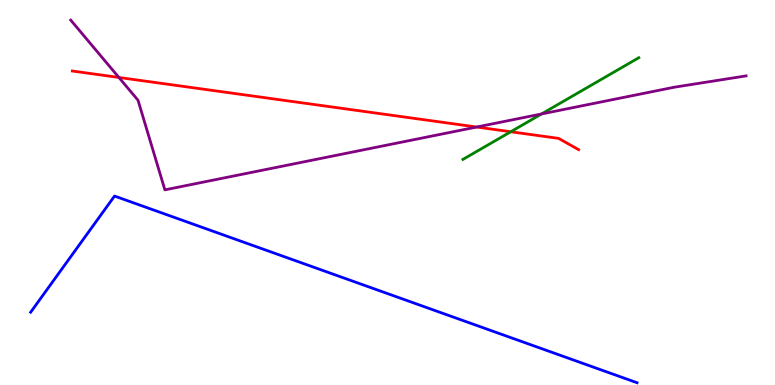[{'lines': ['blue', 'red'], 'intersections': []}, {'lines': ['green', 'red'], 'intersections': [{'x': 6.59, 'y': 6.58}]}, {'lines': ['purple', 'red'], 'intersections': [{'x': 1.53, 'y': 7.99}, {'x': 6.15, 'y': 6.7}]}, {'lines': ['blue', 'green'], 'intersections': []}, {'lines': ['blue', 'purple'], 'intersections': []}, {'lines': ['green', 'purple'], 'intersections': [{'x': 6.99, 'y': 7.04}]}]